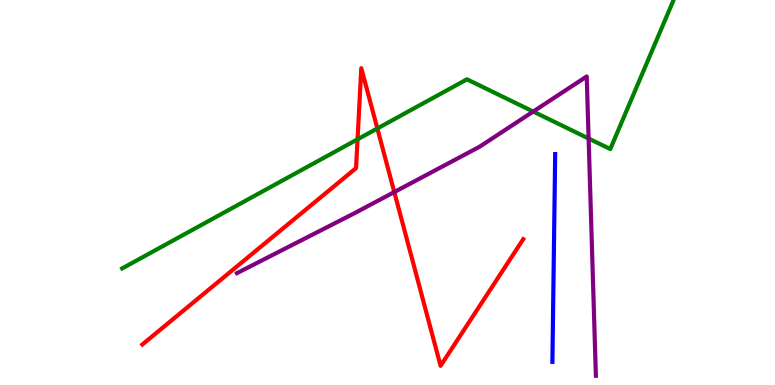[{'lines': ['blue', 'red'], 'intersections': []}, {'lines': ['green', 'red'], 'intersections': [{'x': 4.61, 'y': 6.38}, {'x': 4.87, 'y': 6.66}]}, {'lines': ['purple', 'red'], 'intersections': [{'x': 5.09, 'y': 5.01}]}, {'lines': ['blue', 'green'], 'intersections': []}, {'lines': ['blue', 'purple'], 'intersections': []}, {'lines': ['green', 'purple'], 'intersections': [{'x': 6.88, 'y': 7.1}, {'x': 7.6, 'y': 6.4}]}]